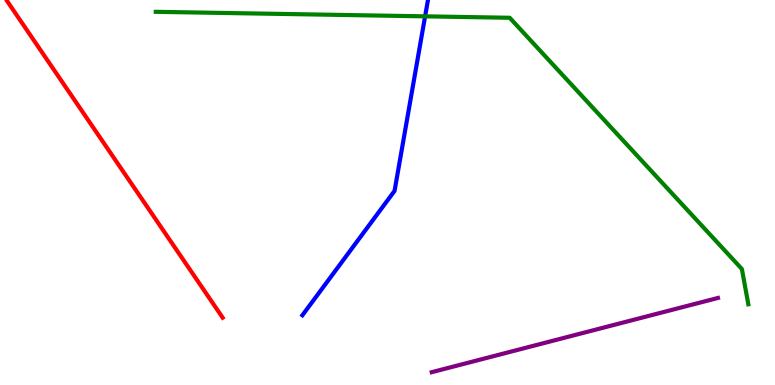[{'lines': ['blue', 'red'], 'intersections': []}, {'lines': ['green', 'red'], 'intersections': []}, {'lines': ['purple', 'red'], 'intersections': []}, {'lines': ['blue', 'green'], 'intersections': [{'x': 5.49, 'y': 9.58}]}, {'lines': ['blue', 'purple'], 'intersections': []}, {'lines': ['green', 'purple'], 'intersections': []}]